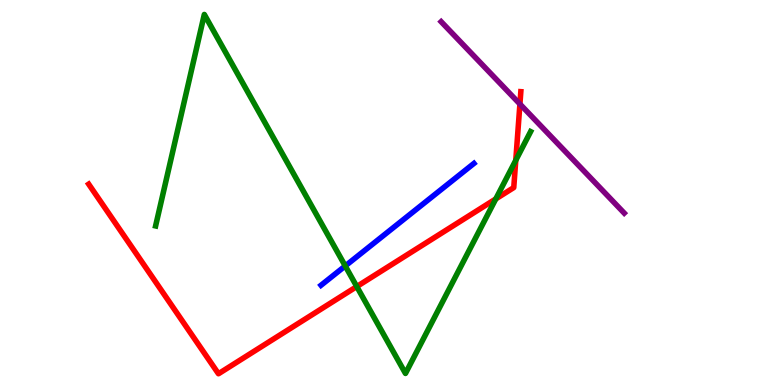[{'lines': ['blue', 'red'], 'intersections': []}, {'lines': ['green', 'red'], 'intersections': [{'x': 4.6, 'y': 2.56}, {'x': 6.4, 'y': 4.83}, {'x': 6.66, 'y': 5.84}]}, {'lines': ['purple', 'red'], 'intersections': [{'x': 6.71, 'y': 7.3}]}, {'lines': ['blue', 'green'], 'intersections': [{'x': 4.45, 'y': 3.09}]}, {'lines': ['blue', 'purple'], 'intersections': []}, {'lines': ['green', 'purple'], 'intersections': []}]